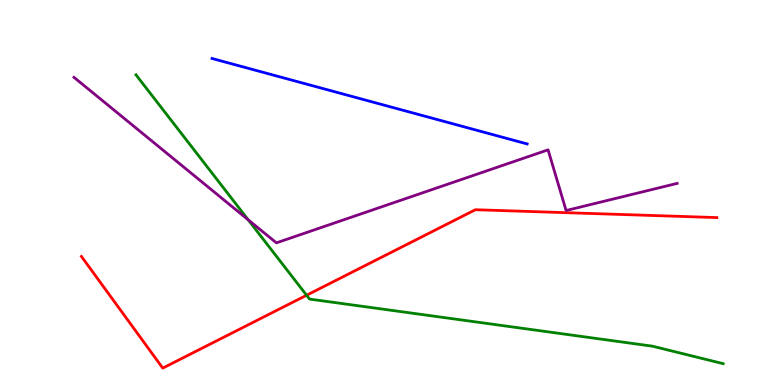[{'lines': ['blue', 'red'], 'intersections': []}, {'lines': ['green', 'red'], 'intersections': [{'x': 3.96, 'y': 2.33}]}, {'lines': ['purple', 'red'], 'intersections': []}, {'lines': ['blue', 'green'], 'intersections': []}, {'lines': ['blue', 'purple'], 'intersections': []}, {'lines': ['green', 'purple'], 'intersections': [{'x': 3.2, 'y': 4.29}]}]